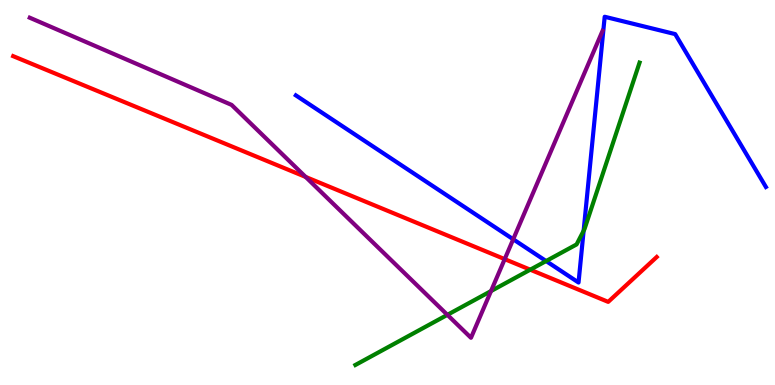[{'lines': ['blue', 'red'], 'intersections': []}, {'lines': ['green', 'red'], 'intersections': [{'x': 6.84, 'y': 3.0}]}, {'lines': ['purple', 'red'], 'intersections': [{'x': 3.94, 'y': 5.4}, {'x': 6.51, 'y': 3.27}]}, {'lines': ['blue', 'green'], 'intersections': [{'x': 7.05, 'y': 3.22}, {'x': 7.53, 'y': 4.01}]}, {'lines': ['blue', 'purple'], 'intersections': [{'x': 6.62, 'y': 3.79}]}, {'lines': ['green', 'purple'], 'intersections': [{'x': 5.77, 'y': 1.82}, {'x': 6.34, 'y': 2.44}]}]